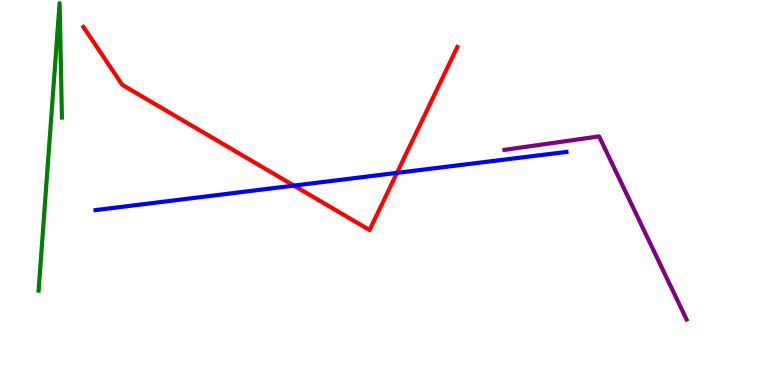[{'lines': ['blue', 'red'], 'intersections': [{'x': 3.79, 'y': 5.18}, {'x': 5.12, 'y': 5.51}]}, {'lines': ['green', 'red'], 'intersections': []}, {'lines': ['purple', 'red'], 'intersections': []}, {'lines': ['blue', 'green'], 'intersections': []}, {'lines': ['blue', 'purple'], 'intersections': []}, {'lines': ['green', 'purple'], 'intersections': []}]